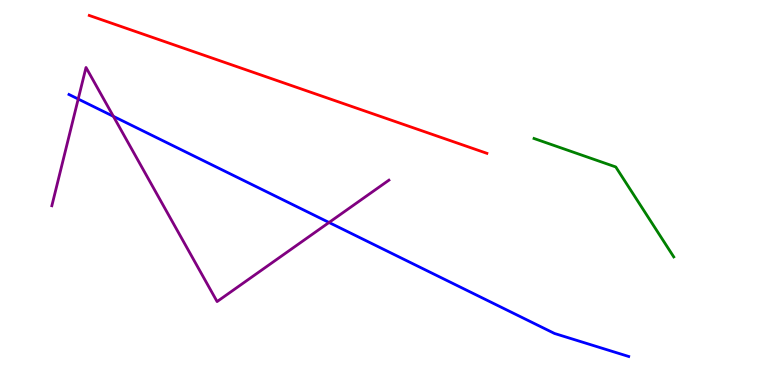[{'lines': ['blue', 'red'], 'intersections': []}, {'lines': ['green', 'red'], 'intersections': []}, {'lines': ['purple', 'red'], 'intersections': []}, {'lines': ['blue', 'green'], 'intersections': []}, {'lines': ['blue', 'purple'], 'intersections': [{'x': 1.01, 'y': 7.43}, {'x': 1.46, 'y': 6.98}, {'x': 4.25, 'y': 4.22}]}, {'lines': ['green', 'purple'], 'intersections': []}]